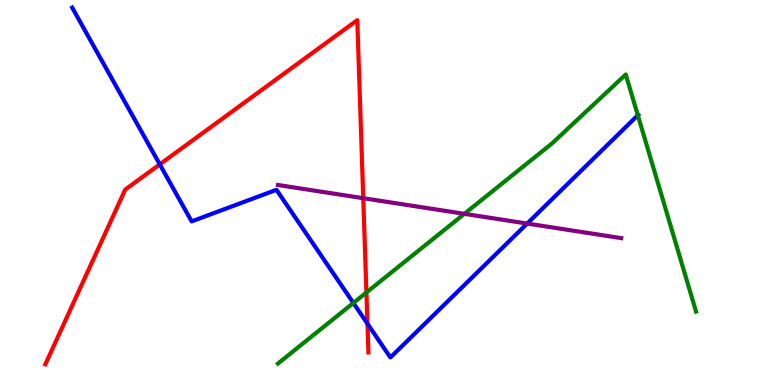[{'lines': ['blue', 'red'], 'intersections': [{'x': 2.06, 'y': 5.73}, {'x': 4.74, 'y': 1.59}]}, {'lines': ['green', 'red'], 'intersections': [{'x': 4.73, 'y': 2.4}]}, {'lines': ['purple', 'red'], 'intersections': [{'x': 4.69, 'y': 4.85}]}, {'lines': ['blue', 'green'], 'intersections': [{'x': 4.56, 'y': 2.13}, {'x': 8.23, 'y': 7.01}]}, {'lines': ['blue', 'purple'], 'intersections': [{'x': 6.8, 'y': 4.19}]}, {'lines': ['green', 'purple'], 'intersections': [{'x': 5.99, 'y': 4.45}]}]